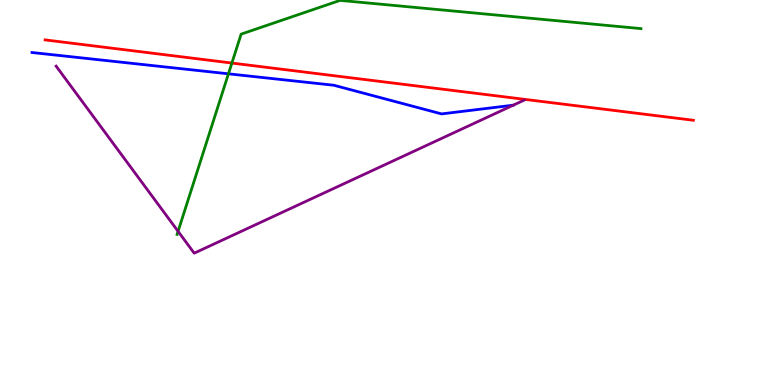[{'lines': ['blue', 'red'], 'intersections': []}, {'lines': ['green', 'red'], 'intersections': [{'x': 2.99, 'y': 8.36}]}, {'lines': ['purple', 'red'], 'intersections': []}, {'lines': ['blue', 'green'], 'intersections': [{'x': 2.95, 'y': 8.08}]}, {'lines': ['blue', 'purple'], 'intersections': []}, {'lines': ['green', 'purple'], 'intersections': [{'x': 2.3, 'y': 3.99}]}]